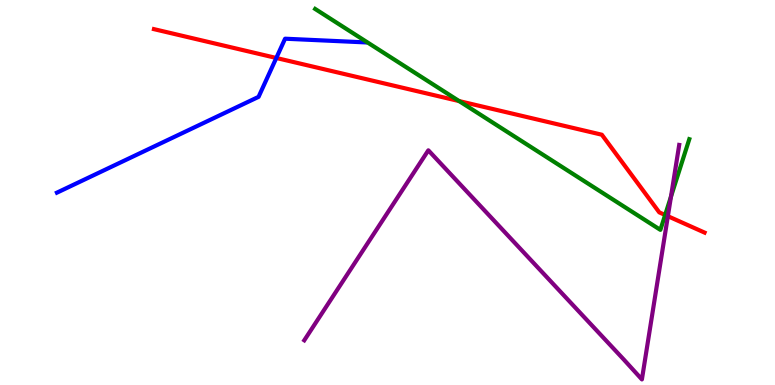[{'lines': ['blue', 'red'], 'intersections': [{'x': 3.57, 'y': 8.49}]}, {'lines': ['green', 'red'], 'intersections': [{'x': 5.92, 'y': 7.37}, {'x': 8.58, 'y': 4.42}]}, {'lines': ['purple', 'red'], 'intersections': [{'x': 8.62, 'y': 4.38}]}, {'lines': ['blue', 'green'], 'intersections': []}, {'lines': ['blue', 'purple'], 'intersections': []}, {'lines': ['green', 'purple'], 'intersections': [{'x': 8.66, 'y': 4.89}]}]